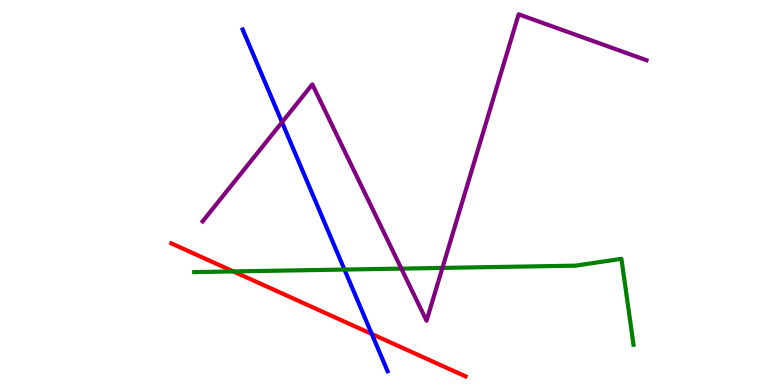[{'lines': ['blue', 'red'], 'intersections': [{'x': 4.8, 'y': 1.33}]}, {'lines': ['green', 'red'], 'intersections': [{'x': 3.01, 'y': 2.95}]}, {'lines': ['purple', 'red'], 'intersections': []}, {'lines': ['blue', 'green'], 'intersections': [{'x': 4.44, 'y': 3.0}]}, {'lines': ['blue', 'purple'], 'intersections': [{'x': 3.64, 'y': 6.82}]}, {'lines': ['green', 'purple'], 'intersections': [{'x': 5.18, 'y': 3.02}, {'x': 5.71, 'y': 3.04}]}]